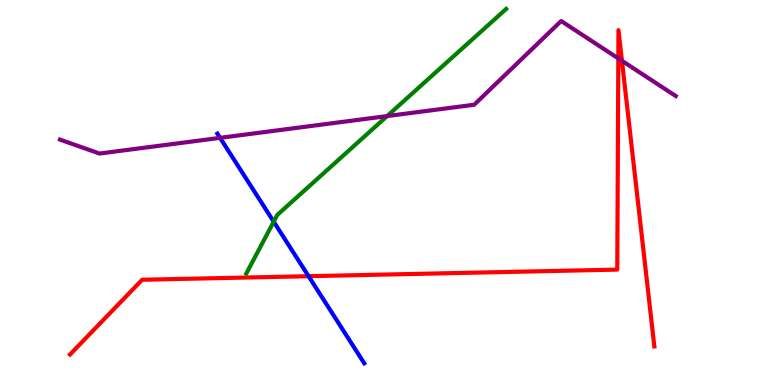[{'lines': ['blue', 'red'], 'intersections': [{'x': 3.98, 'y': 2.83}]}, {'lines': ['green', 'red'], 'intersections': []}, {'lines': ['purple', 'red'], 'intersections': [{'x': 7.98, 'y': 8.48}, {'x': 8.03, 'y': 8.42}]}, {'lines': ['blue', 'green'], 'intersections': [{'x': 3.53, 'y': 4.24}]}, {'lines': ['blue', 'purple'], 'intersections': [{'x': 2.84, 'y': 6.42}]}, {'lines': ['green', 'purple'], 'intersections': [{'x': 5.0, 'y': 6.98}]}]